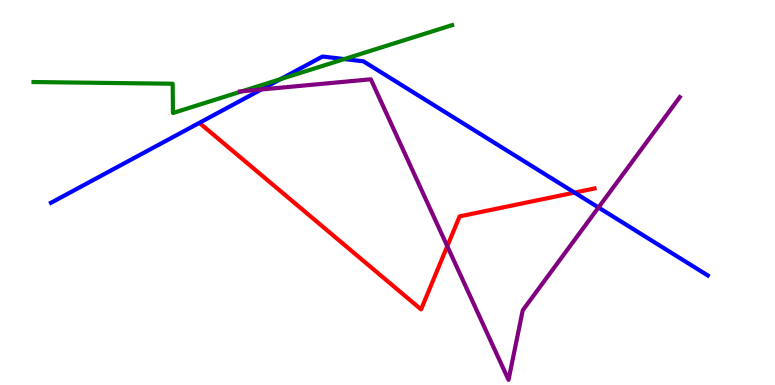[{'lines': ['blue', 'red'], 'intersections': [{'x': 7.41, 'y': 5.0}]}, {'lines': ['green', 'red'], 'intersections': []}, {'lines': ['purple', 'red'], 'intersections': [{'x': 5.77, 'y': 3.61}]}, {'lines': ['blue', 'green'], 'intersections': [{'x': 3.62, 'y': 7.94}, {'x': 4.44, 'y': 8.47}]}, {'lines': ['blue', 'purple'], 'intersections': [{'x': 3.37, 'y': 7.68}, {'x': 7.72, 'y': 4.61}]}, {'lines': ['green', 'purple'], 'intersections': [{'x': 3.12, 'y': 7.63}]}]